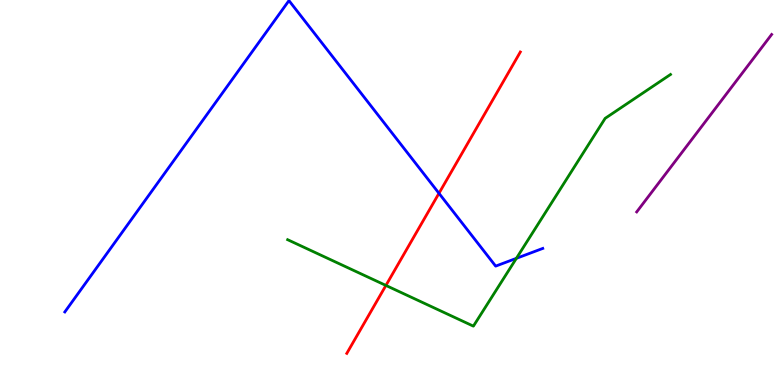[{'lines': ['blue', 'red'], 'intersections': [{'x': 5.66, 'y': 4.98}]}, {'lines': ['green', 'red'], 'intersections': [{'x': 4.98, 'y': 2.59}]}, {'lines': ['purple', 'red'], 'intersections': []}, {'lines': ['blue', 'green'], 'intersections': [{'x': 6.66, 'y': 3.29}]}, {'lines': ['blue', 'purple'], 'intersections': []}, {'lines': ['green', 'purple'], 'intersections': []}]